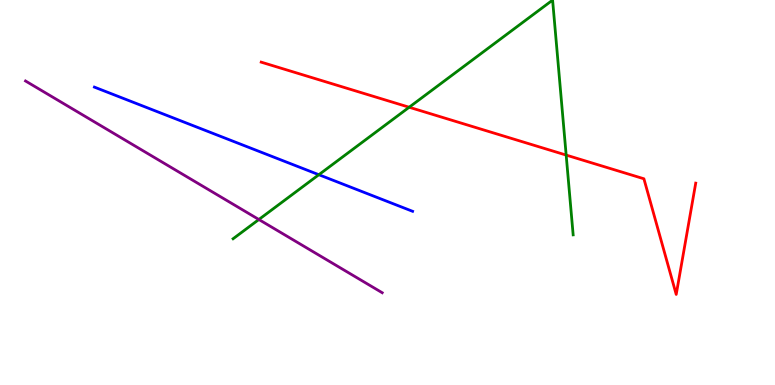[{'lines': ['blue', 'red'], 'intersections': []}, {'lines': ['green', 'red'], 'intersections': [{'x': 5.28, 'y': 7.21}, {'x': 7.31, 'y': 5.97}]}, {'lines': ['purple', 'red'], 'intersections': []}, {'lines': ['blue', 'green'], 'intersections': [{'x': 4.11, 'y': 5.46}]}, {'lines': ['blue', 'purple'], 'intersections': []}, {'lines': ['green', 'purple'], 'intersections': [{'x': 3.34, 'y': 4.3}]}]